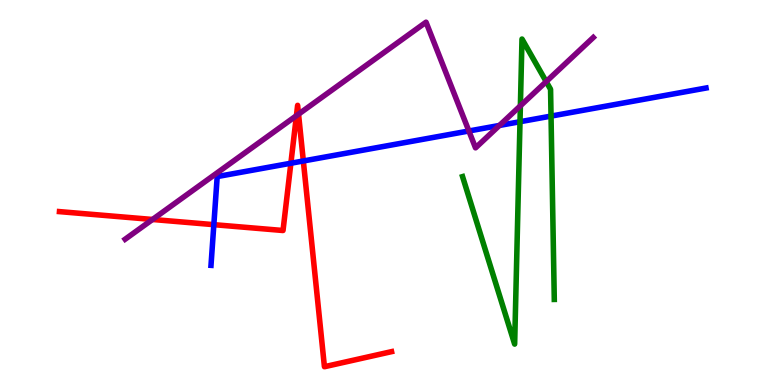[{'lines': ['blue', 'red'], 'intersections': [{'x': 2.76, 'y': 4.16}, {'x': 3.75, 'y': 5.76}, {'x': 3.91, 'y': 5.82}]}, {'lines': ['green', 'red'], 'intersections': []}, {'lines': ['purple', 'red'], 'intersections': [{'x': 1.97, 'y': 4.3}, {'x': 3.82, 'y': 7.0}, {'x': 3.85, 'y': 7.03}]}, {'lines': ['blue', 'green'], 'intersections': [{'x': 6.71, 'y': 6.84}, {'x': 7.11, 'y': 6.98}]}, {'lines': ['blue', 'purple'], 'intersections': [{'x': 6.05, 'y': 6.6}, {'x': 6.44, 'y': 6.74}]}, {'lines': ['green', 'purple'], 'intersections': [{'x': 6.71, 'y': 7.25}, {'x': 7.05, 'y': 7.88}]}]